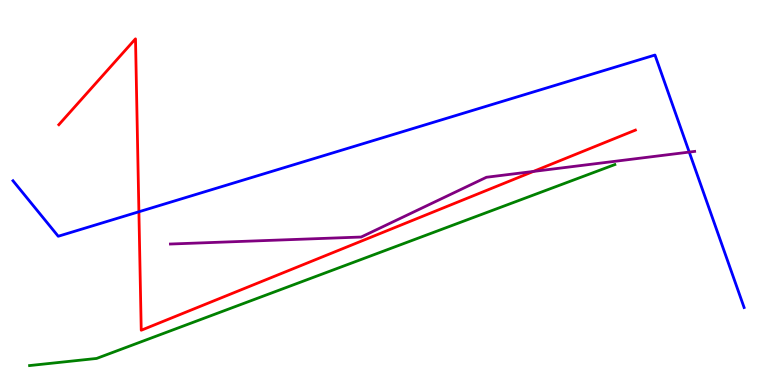[{'lines': ['blue', 'red'], 'intersections': [{'x': 1.79, 'y': 4.5}]}, {'lines': ['green', 'red'], 'intersections': []}, {'lines': ['purple', 'red'], 'intersections': [{'x': 6.88, 'y': 5.55}]}, {'lines': ['blue', 'green'], 'intersections': []}, {'lines': ['blue', 'purple'], 'intersections': [{'x': 8.89, 'y': 6.05}]}, {'lines': ['green', 'purple'], 'intersections': []}]